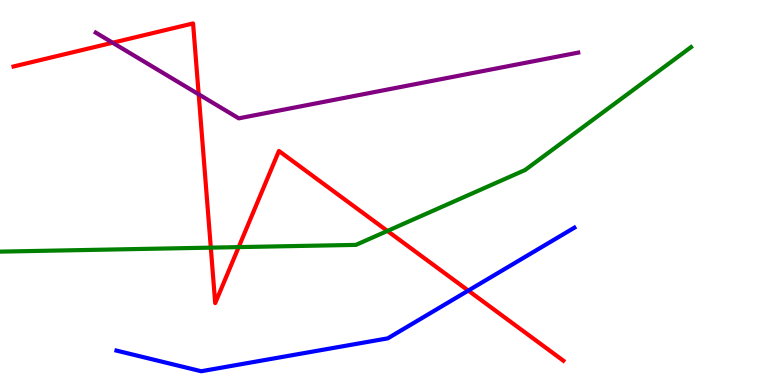[{'lines': ['blue', 'red'], 'intersections': [{'x': 6.04, 'y': 2.45}]}, {'lines': ['green', 'red'], 'intersections': [{'x': 2.72, 'y': 3.57}, {'x': 3.08, 'y': 3.58}, {'x': 5.0, 'y': 4.0}]}, {'lines': ['purple', 'red'], 'intersections': [{'x': 1.45, 'y': 8.89}, {'x': 2.56, 'y': 7.55}]}, {'lines': ['blue', 'green'], 'intersections': []}, {'lines': ['blue', 'purple'], 'intersections': []}, {'lines': ['green', 'purple'], 'intersections': []}]